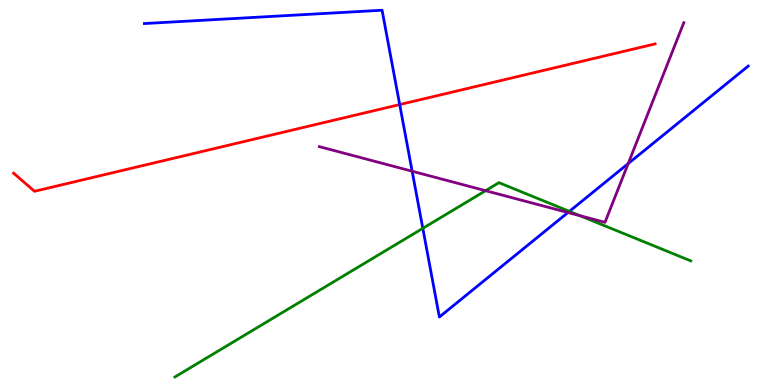[{'lines': ['blue', 'red'], 'intersections': [{'x': 5.16, 'y': 7.28}]}, {'lines': ['green', 'red'], 'intersections': []}, {'lines': ['purple', 'red'], 'intersections': []}, {'lines': ['blue', 'green'], 'intersections': [{'x': 5.46, 'y': 4.07}, {'x': 7.35, 'y': 4.51}]}, {'lines': ['blue', 'purple'], 'intersections': [{'x': 5.32, 'y': 5.55}, {'x': 7.33, 'y': 4.48}, {'x': 8.11, 'y': 5.75}]}, {'lines': ['green', 'purple'], 'intersections': [{'x': 6.27, 'y': 5.05}, {'x': 7.48, 'y': 4.4}]}]